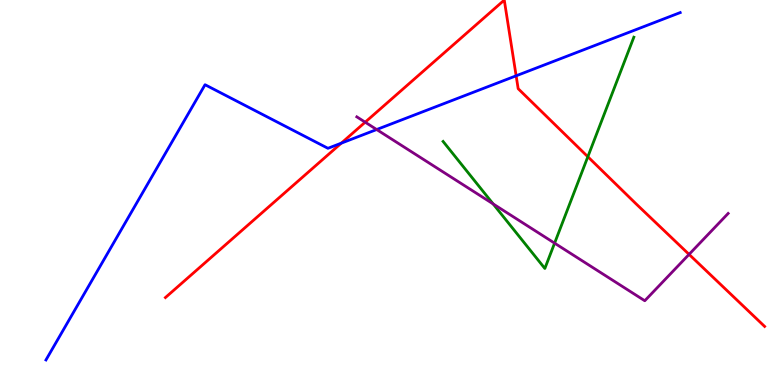[{'lines': ['blue', 'red'], 'intersections': [{'x': 4.4, 'y': 6.28}, {'x': 6.66, 'y': 8.03}]}, {'lines': ['green', 'red'], 'intersections': [{'x': 7.59, 'y': 5.93}]}, {'lines': ['purple', 'red'], 'intersections': [{'x': 4.71, 'y': 6.83}, {'x': 8.89, 'y': 3.39}]}, {'lines': ['blue', 'green'], 'intersections': []}, {'lines': ['blue', 'purple'], 'intersections': [{'x': 4.86, 'y': 6.64}]}, {'lines': ['green', 'purple'], 'intersections': [{'x': 6.36, 'y': 4.7}, {'x': 7.16, 'y': 3.68}]}]